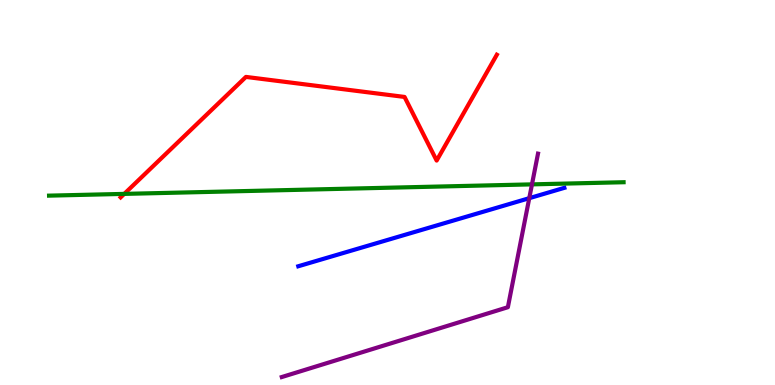[{'lines': ['blue', 'red'], 'intersections': []}, {'lines': ['green', 'red'], 'intersections': [{'x': 1.6, 'y': 4.96}]}, {'lines': ['purple', 'red'], 'intersections': []}, {'lines': ['blue', 'green'], 'intersections': []}, {'lines': ['blue', 'purple'], 'intersections': [{'x': 6.83, 'y': 4.85}]}, {'lines': ['green', 'purple'], 'intersections': [{'x': 6.86, 'y': 5.21}]}]